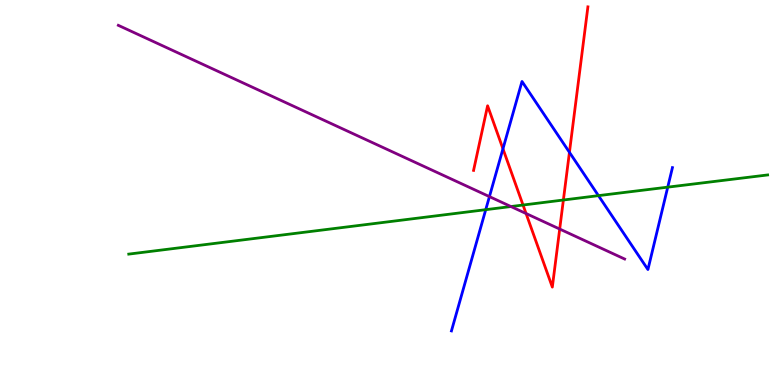[{'lines': ['blue', 'red'], 'intersections': [{'x': 6.49, 'y': 6.14}, {'x': 7.35, 'y': 6.04}]}, {'lines': ['green', 'red'], 'intersections': [{'x': 6.75, 'y': 4.67}, {'x': 7.27, 'y': 4.81}]}, {'lines': ['purple', 'red'], 'intersections': [{'x': 6.79, 'y': 4.45}, {'x': 7.22, 'y': 4.05}]}, {'lines': ['blue', 'green'], 'intersections': [{'x': 6.27, 'y': 4.55}, {'x': 7.72, 'y': 4.92}, {'x': 8.62, 'y': 5.14}]}, {'lines': ['blue', 'purple'], 'intersections': [{'x': 6.32, 'y': 4.89}]}, {'lines': ['green', 'purple'], 'intersections': [{'x': 6.59, 'y': 4.64}]}]